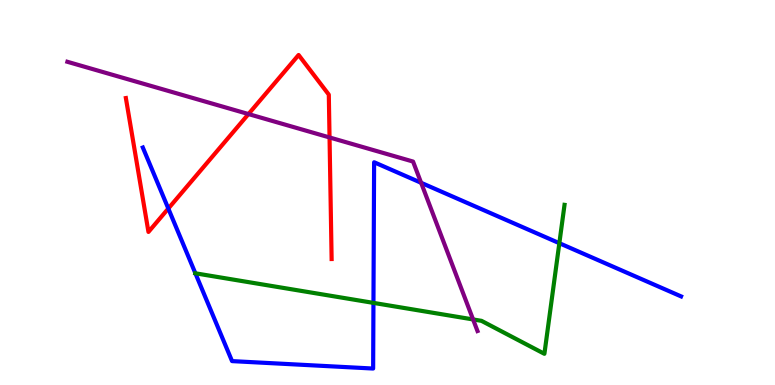[{'lines': ['blue', 'red'], 'intersections': [{'x': 2.17, 'y': 4.58}]}, {'lines': ['green', 'red'], 'intersections': []}, {'lines': ['purple', 'red'], 'intersections': [{'x': 3.21, 'y': 7.04}, {'x': 4.25, 'y': 6.43}]}, {'lines': ['blue', 'green'], 'intersections': [{'x': 2.52, 'y': 2.9}, {'x': 4.82, 'y': 2.13}, {'x': 7.22, 'y': 3.68}]}, {'lines': ['blue', 'purple'], 'intersections': [{'x': 5.43, 'y': 5.25}]}, {'lines': ['green', 'purple'], 'intersections': [{'x': 6.1, 'y': 1.7}]}]